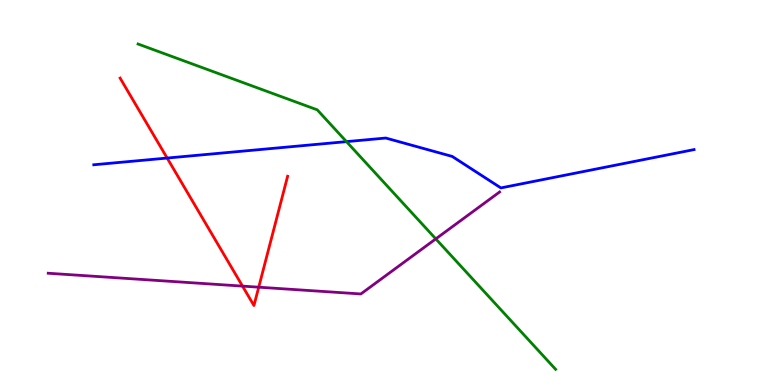[{'lines': ['blue', 'red'], 'intersections': [{'x': 2.16, 'y': 5.89}]}, {'lines': ['green', 'red'], 'intersections': []}, {'lines': ['purple', 'red'], 'intersections': [{'x': 3.13, 'y': 2.57}, {'x': 3.34, 'y': 2.54}]}, {'lines': ['blue', 'green'], 'intersections': [{'x': 4.47, 'y': 6.32}]}, {'lines': ['blue', 'purple'], 'intersections': []}, {'lines': ['green', 'purple'], 'intersections': [{'x': 5.62, 'y': 3.8}]}]